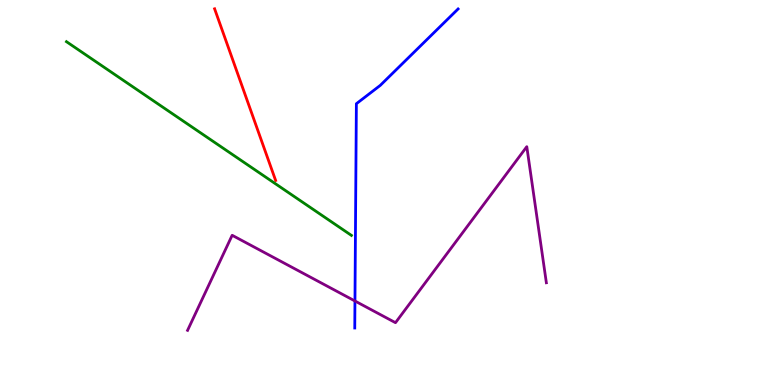[{'lines': ['blue', 'red'], 'intersections': []}, {'lines': ['green', 'red'], 'intersections': []}, {'lines': ['purple', 'red'], 'intersections': []}, {'lines': ['blue', 'green'], 'intersections': []}, {'lines': ['blue', 'purple'], 'intersections': [{'x': 4.58, 'y': 2.18}]}, {'lines': ['green', 'purple'], 'intersections': []}]